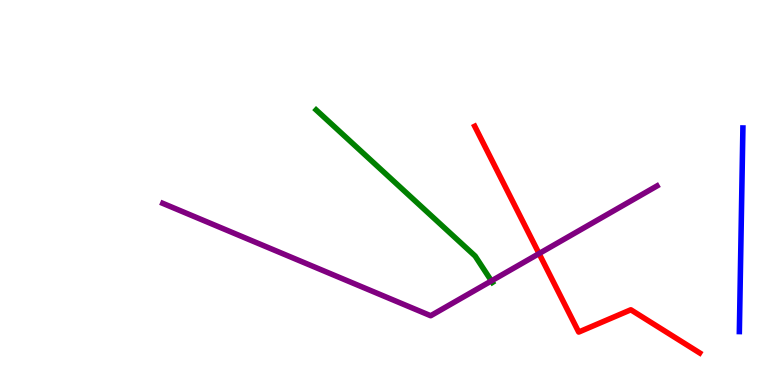[{'lines': ['blue', 'red'], 'intersections': []}, {'lines': ['green', 'red'], 'intersections': []}, {'lines': ['purple', 'red'], 'intersections': [{'x': 6.96, 'y': 3.41}]}, {'lines': ['blue', 'green'], 'intersections': []}, {'lines': ['blue', 'purple'], 'intersections': []}, {'lines': ['green', 'purple'], 'intersections': [{'x': 6.34, 'y': 2.7}]}]